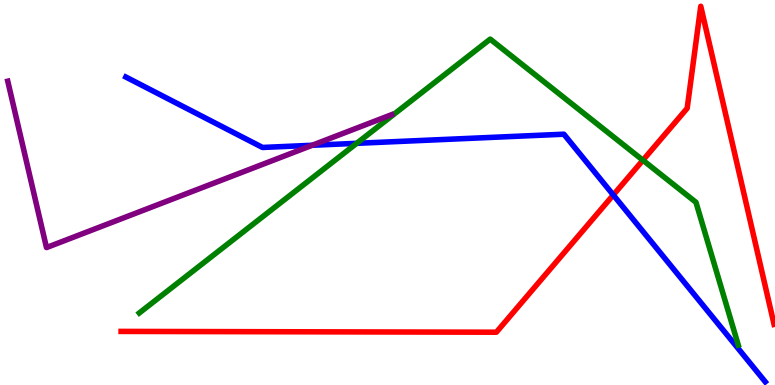[{'lines': ['blue', 'red'], 'intersections': [{'x': 7.91, 'y': 4.94}]}, {'lines': ['green', 'red'], 'intersections': [{'x': 8.3, 'y': 5.84}]}, {'lines': ['purple', 'red'], 'intersections': []}, {'lines': ['blue', 'green'], 'intersections': [{'x': 4.6, 'y': 6.28}]}, {'lines': ['blue', 'purple'], 'intersections': [{'x': 4.03, 'y': 6.23}]}, {'lines': ['green', 'purple'], 'intersections': []}]